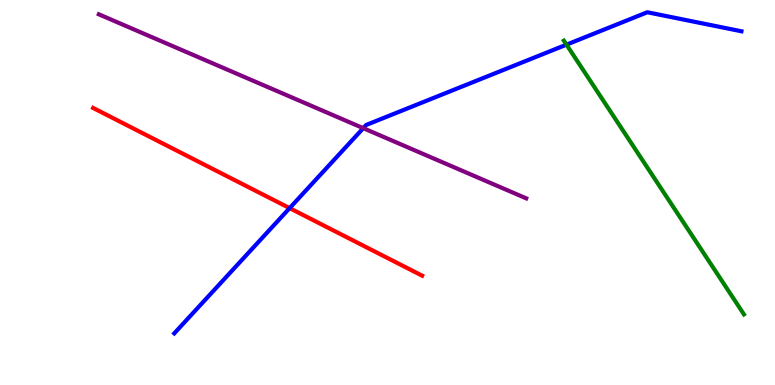[{'lines': ['blue', 'red'], 'intersections': [{'x': 3.74, 'y': 4.59}]}, {'lines': ['green', 'red'], 'intersections': []}, {'lines': ['purple', 'red'], 'intersections': []}, {'lines': ['blue', 'green'], 'intersections': [{'x': 7.31, 'y': 8.84}]}, {'lines': ['blue', 'purple'], 'intersections': [{'x': 4.69, 'y': 6.67}]}, {'lines': ['green', 'purple'], 'intersections': []}]